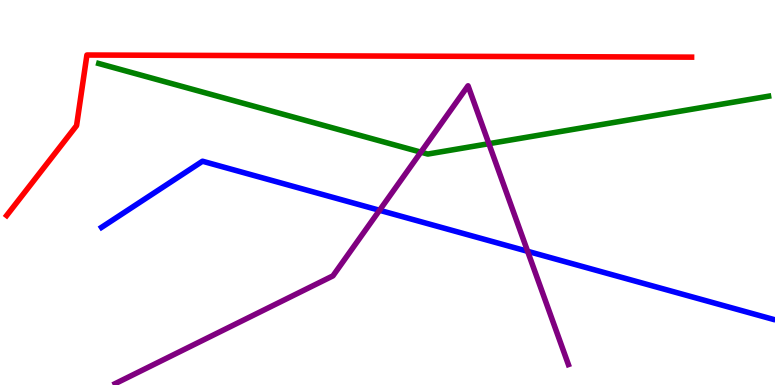[{'lines': ['blue', 'red'], 'intersections': []}, {'lines': ['green', 'red'], 'intersections': []}, {'lines': ['purple', 'red'], 'intersections': []}, {'lines': ['blue', 'green'], 'intersections': []}, {'lines': ['blue', 'purple'], 'intersections': [{'x': 4.9, 'y': 4.54}, {'x': 6.81, 'y': 3.47}]}, {'lines': ['green', 'purple'], 'intersections': [{'x': 5.43, 'y': 6.05}, {'x': 6.31, 'y': 6.27}]}]